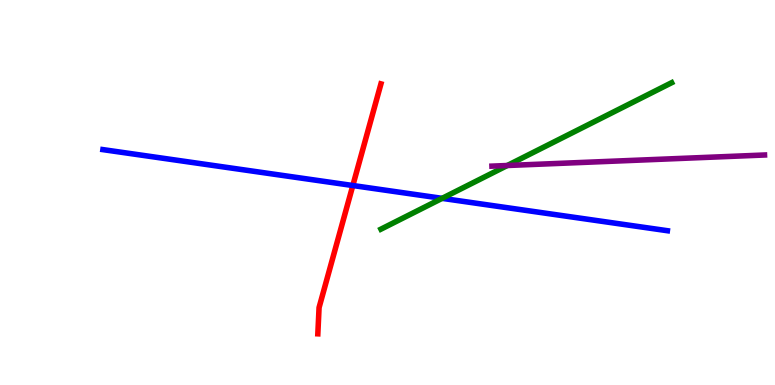[{'lines': ['blue', 'red'], 'intersections': [{'x': 4.55, 'y': 5.18}]}, {'lines': ['green', 'red'], 'intersections': []}, {'lines': ['purple', 'red'], 'intersections': []}, {'lines': ['blue', 'green'], 'intersections': [{'x': 5.7, 'y': 4.85}]}, {'lines': ['blue', 'purple'], 'intersections': []}, {'lines': ['green', 'purple'], 'intersections': [{'x': 6.55, 'y': 5.7}]}]